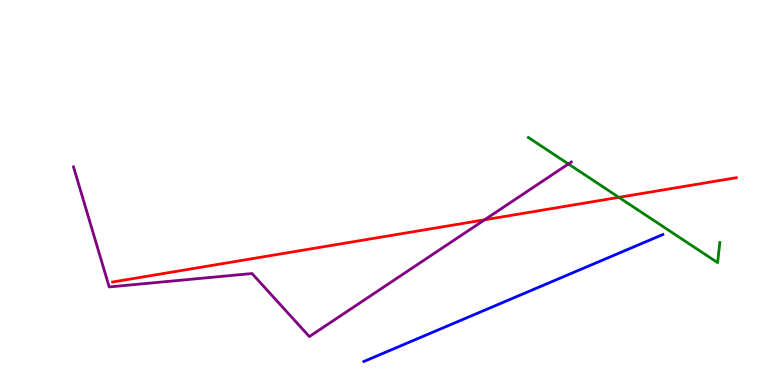[{'lines': ['blue', 'red'], 'intersections': []}, {'lines': ['green', 'red'], 'intersections': [{'x': 7.99, 'y': 4.87}]}, {'lines': ['purple', 'red'], 'intersections': [{'x': 6.25, 'y': 4.29}]}, {'lines': ['blue', 'green'], 'intersections': []}, {'lines': ['blue', 'purple'], 'intersections': []}, {'lines': ['green', 'purple'], 'intersections': [{'x': 7.33, 'y': 5.74}]}]